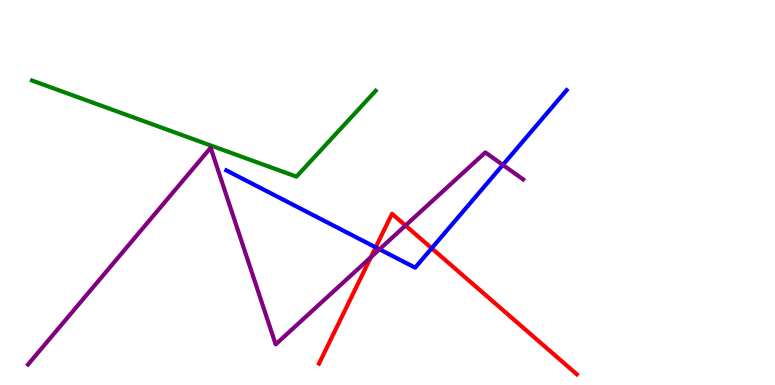[{'lines': ['blue', 'red'], 'intersections': [{'x': 4.85, 'y': 3.58}, {'x': 5.57, 'y': 3.55}]}, {'lines': ['green', 'red'], 'intersections': []}, {'lines': ['purple', 'red'], 'intersections': [{'x': 4.79, 'y': 3.32}, {'x': 5.23, 'y': 4.14}]}, {'lines': ['blue', 'green'], 'intersections': []}, {'lines': ['blue', 'purple'], 'intersections': [{'x': 4.9, 'y': 3.52}, {'x': 6.49, 'y': 5.72}]}, {'lines': ['green', 'purple'], 'intersections': []}]